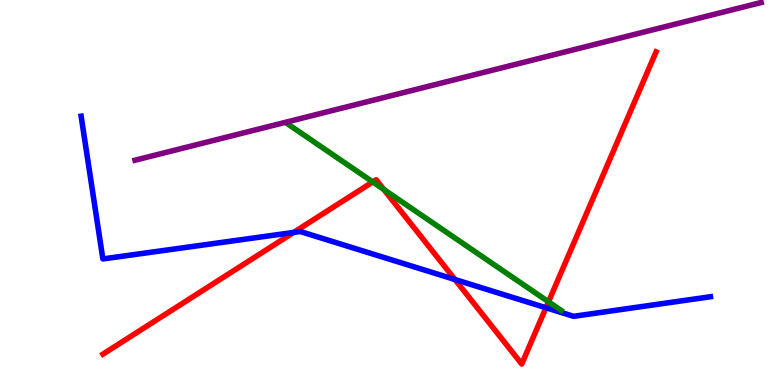[{'lines': ['blue', 'red'], 'intersections': [{'x': 3.79, 'y': 3.96}, {'x': 5.87, 'y': 2.74}, {'x': 7.04, 'y': 2.01}]}, {'lines': ['green', 'red'], 'intersections': [{'x': 4.81, 'y': 5.27}, {'x': 4.95, 'y': 5.08}, {'x': 7.08, 'y': 2.16}]}, {'lines': ['purple', 'red'], 'intersections': []}, {'lines': ['blue', 'green'], 'intersections': []}, {'lines': ['blue', 'purple'], 'intersections': []}, {'lines': ['green', 'purple'], 'intersections': []}]